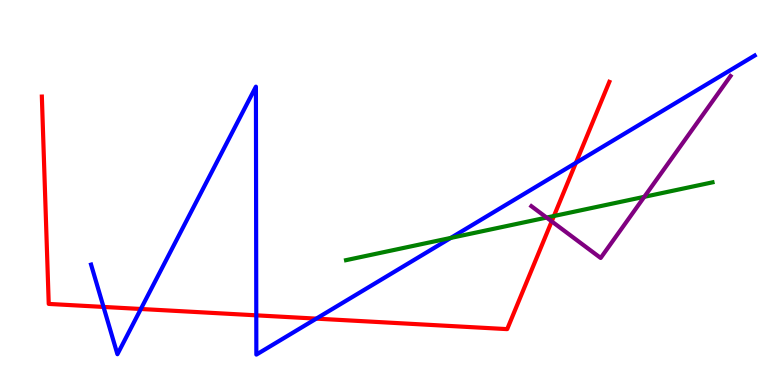[{'lines': ['blue', 'red'], 'intersections': [{'x': 1.34, 'y': 2.03}, {'x': 1.82, 'y': 1.97}, {'x': 3.31, 'y': 1.81}, {'x': 4.08, 'y': 1.72}, {'x': 7.43, 'y': 5.77}]}, {'lines': ['green', 'red'], 'intersections': [{'x': 7.15, 'y': 4.39}]}, {'lines': ['purple', 'red'], 'intersections': [{'x': 7.12, 'y': 4.25}]}, {'lines': ['blue', 'green'], 'intersections': [{'x': 5.82, 'y': 3.82}]}, {'lines': ['blue', 'purple'], 'intersections': []}, {'lines': ['green', 'purple'], 'intersections': [{'x': 7.05, 'y': 4.35}, {'x': 8.31, 'y': 4.89}]}]